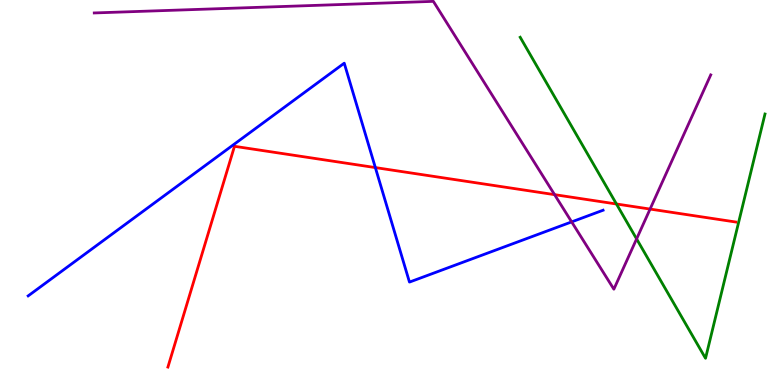[{'lines': ['blue', 'red'], 'intersections': [{'x': 4.84, 'y': 5.65}]}, {'lines': ['green', 'red'], 'intersections': [{'x': 7.95, 'y': 4.7}]}, {'lines': ['purple', 'red'], 'intersections': [{'x': 7.16, 'y': 4.94}, {'x': 8.39, 'y': 4.57}]}, {'lines': ['blue', 'green'], 'intersections': []}, {'lines': ['blue', 'purple'], 'intersections': [{'x': 7.38, 'y': 4.24}]}, {'lines': ['green', 'purple'], 'intersections': [{'x': 8.21, 'y': 3.79}]}]